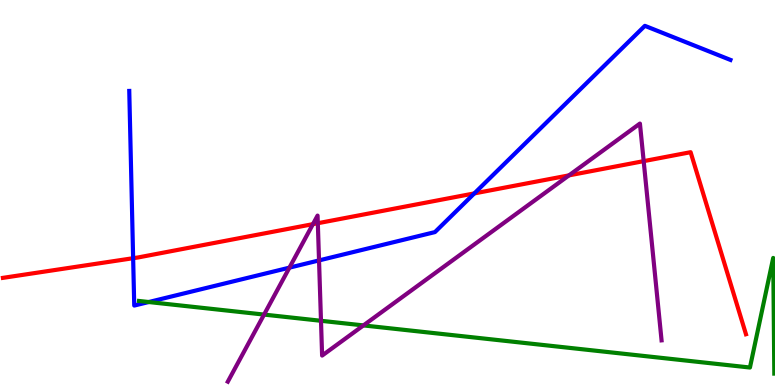[{'lines': ['blue', 'red'], 'intersections': [{'x': 1.72, 'y': 3.29}, {'x': 6.12, 'y': 4.98}]}, {'lines': ['green', 'red'], 'intersections': []}, {'lines': ['purple', 'red'], 'intersections': [{'x': 4.04, 'y': 4.18}, {'x': 4.1, 'y': 4.2}, {'x': 7.34, 'y': 5.45}, {'x': 8.31, 'y': 5.81}]}, {'lines': ['blue', 'green'], 'intersections': [{'x': 1.92, 'y': 2.16}]}, {'lines': ['blue', 'purple'], 'intersections': [{'x': 3.73, 'y': 3.05}, {'x': 4.12, 'y': 3.24}]}, {'lines': ['green', 'purple'], 'intersections': [{'x': 3.41, 'y': 1.83}, {'x': 4.14, 'y': 1.67}, {'x': 4.69, 'y': 1.55}]}]